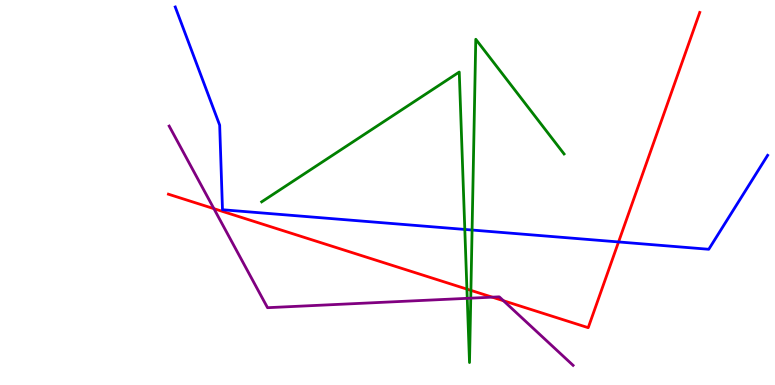[{'lines': ['blue', 'red'], 'intersections': [{'x': 7.98, 'y': 3.72}]}, {'lines': ['green', 'red'], 'intersections': [{'x': 6.02, 'y': 2.49}, {'x': 6.08, 'y': 2.46}]}, {'lines': ['purple', 'red'], 'intersections': [{'x': 2.76, 'y': 4.58}, {'x': 6.35, 'y': 2.28}, {'x': 6.5, 'y': 2.19}]}, {'lines': ['blue', 'green'], 'intersections': [{'x': 6.0, 'y': 4.04}, {'x': 6.09, 'y': 4.03}]}, {'lines': ['blue', 'purple'], 'intersections': []}, {'lines': ['green', 'purple'], 'intersections': [{'x': 6.03, 'y': 2.25}, {'x': 6.07, 'y': 2.26}]}]